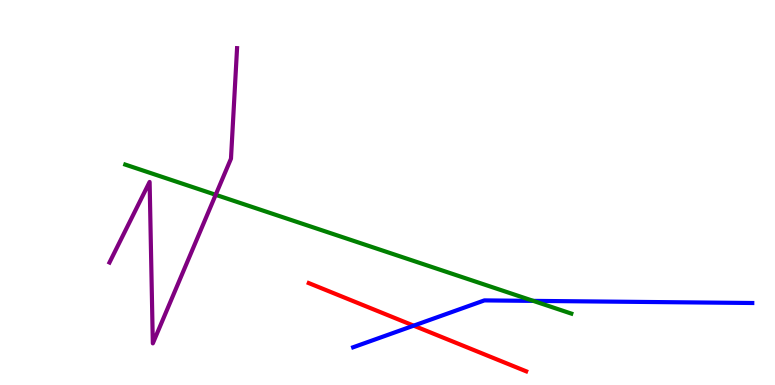[{'lines': ['blue', 'red'], 'intersections': [{'x': 5.34, 'y': 1.54}]}, {'lines': ['green', 'red'], 'intersections': []}, {'lines': ['purple', 'red'], 'intersections': []}, {'lines': ['blue', 'green'], 'intersections': [{'x': 6.88, 'y': 2.19}]}, {'lines': ['blue', 'purple'], 'intersections': []}, {'lines': ['green', 'purple'], 'intersections': [{'x': 2.78, 'y': 4.94}]}]